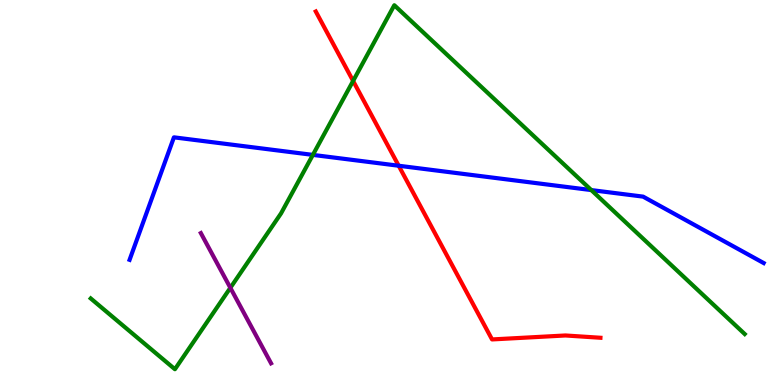[{'lines': ['blue', 'red'], 'intersections': [{'x': 5.14, 'y': 5.7}]}, {'lines': ['green', 'red'], 'intersections': [{'x': 4.56, 'y': 7.9}]}, {'lines': ['purple', 'red'], 'intersections': []}, {'lines': ['blue', 'green'], 'intersections': [{'x': 4.04, 'y': 5.98}, {'x': 7.63, 'y': 5.06}]}, {'lines': ['blue', 'purple'], 'intersections': []}, {'lines': ['green', 'purple'], 'intersections': [{'x': 2.97, 'y': 2.52}]}]